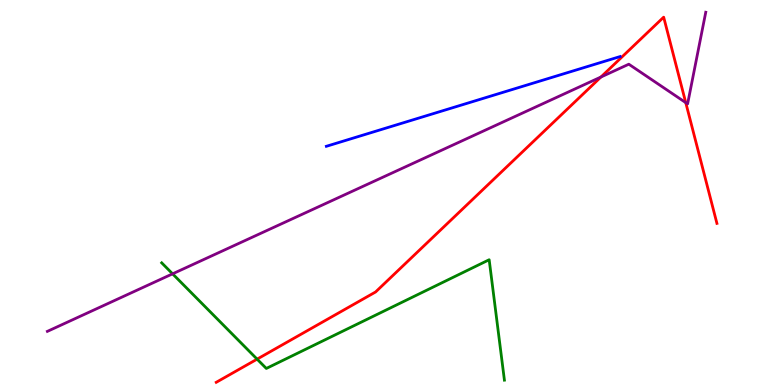[{'lines': ['blue', 'red'], 'intersections': []}, {'lines': ['green', 'red'], 'intersections': [{'x': 3.32, 'y': 0.672}]}, {'lines': ['purple', 'red'], 'intersections': [{'x': 7.75, 'y': 8.0}, {'x': 8.85, 'y': 7.33}]}, {'lines': ['blue', 'green'], 'intersections': []}, {'lines': ['blue', 'purple'], 'intersections': []}, {'lines': ['green', 'purple'], 'intersections': [{'x': 2.23, 'y': 2.89}]}]